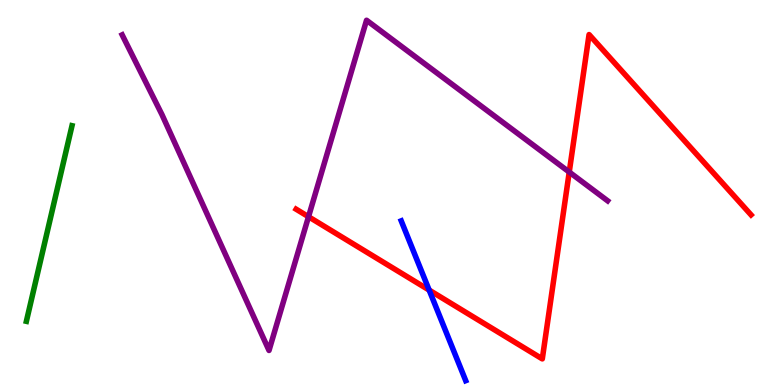[{'lines': ['blue', 'red'], 'intersections': [{'x': 5.54, 'y': 2.47}]}, {'lines': ['green', 'red'], 'intersections': []}, {'lines': ['purple', 'red'], 'intersections': [{'x': 3.98, 'y': 4.37}, {'x': 7.35, 'y': 5.53}]}, {'lines': ['blue', 'green'], 'intersections': []}, {'lines': ['blue', 'purple'], 'intersections': []}, {'lines': ['green', 'purple'], 'intersections': []}]